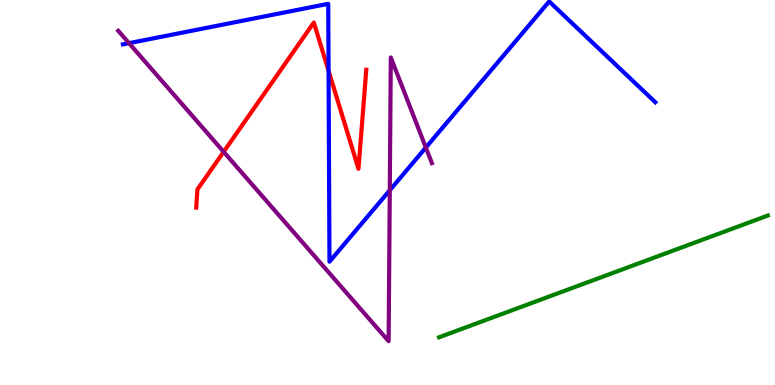[{'lines': ['blue', 'red'], 'intersections': [{'x': 4.24, 'y': 8.16}]}, {'lines': ['green', 'red'], 'intersections': []}, {'lines': ['purple', 'red'], 'intersections': [{'x': 2.89, 'y': 6.06}]}, {'lines': ['blue', 'green'], 'intersections': []}, {'lines': ['blue', 'purple'], 'intersections': [{'x': 1.66, 'y': 8.88}, {'x': 5.03, 'y': 5.06}, {'x': 5.49, 'y': 6.17}]}, {'lines': ['green', 'purple'], 'intersections': []}]